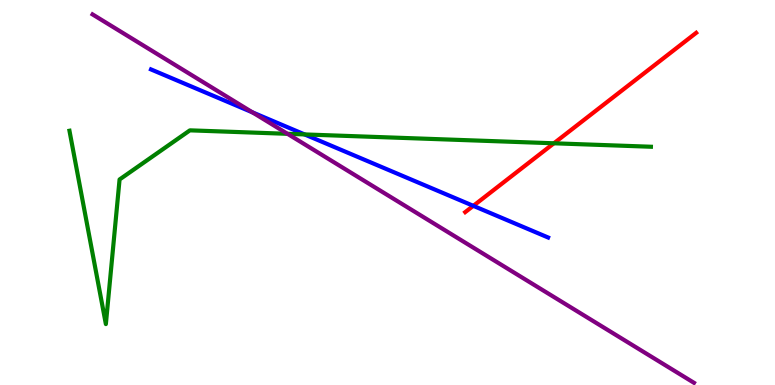[{'lines': ['blue', 'red'], 'intersections': [{'x': 6.11, 'y': 4.65}]}, {'lines': ['green', 'red'], 'intersections': [{'x': 7.15, 'y': 6.28}]}, {'lines': ['purple', 'red'], 'intersections': []}, {'lines': ['blue', 'green'], 'intersections': [{'x': 3.93, 'y': 6.51}]}, {'lines': ['blue', 'purple'], 'intersections': [{'x': 3.26, 'y': 7.08}]}, {'lines': ['green', 'purple'], 'intersections': [{'x': 3.71, 'y': 6.52}]}]